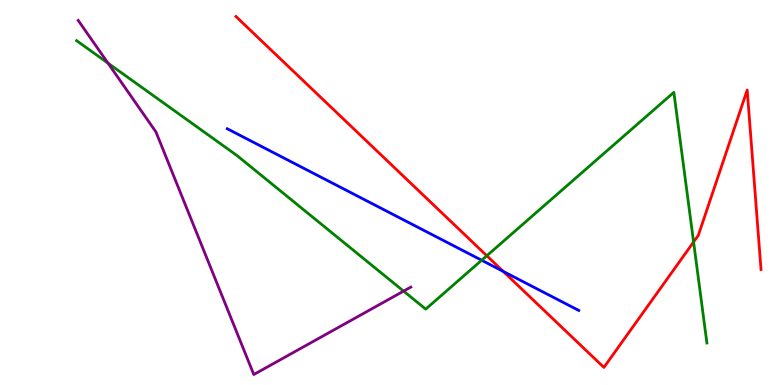[{'lines': ['blue', 'red'], 'intersections': [{'x': 6.49, 'y': 2.95}]}, {'lines': ['green', 'red'], 'intersections': [{'x': 6.28, 'y': 3.36}, {'x': 8.95, 'y': 3.71}]}, {'lines': ['purple', 'red'], 'intersections': []}, {'lines': ['blue', 'green'], 'intersections': [{'x': 6.21, 'y': 3.24}]}, {'lines': ['blue', 'purple'], 'intersections': []}, {'lines': ['green', 'purple'], 'intersections': [{'x': 1.39, 'y': 8.36}, {'x': 5.21, 'y': 2.44}]}]